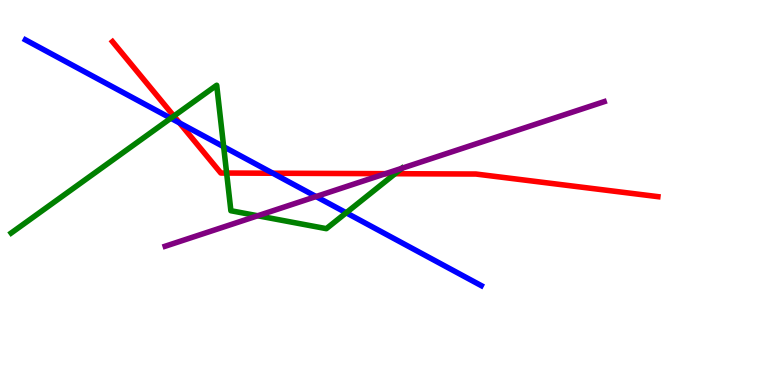[{'lines': ['blue', 'red'], 'intersections': [{'x': 2.32, 'y': 6.81}, {'x': 3.52, 'y': 5.5}]}, {'lines': ['green', 'red'], 'intersections': [{'x': 2.24, 'y': 6.99}, {'x': 2.92, 'y': 5.51}, {'x': 5.1, 'y': 5.49}]}, {'lines': ['purple', 'red'], 'intersections': [{'x': 4.97, 'y': 5.49}]}, {'lines': ['blue', 'green'], 'intersections': [{'x': 2.2, 'y': 6.93}, {'x': 2.89, 'y': 6.19}, {'x': 4.47, 'y': 4.47}]}, {'lines': ['blue', 'purple'], 'intersections': [{'x': 4.08, 'y': 4.9}]}, {'lines': ['green', 'purple'], 'intersections': [{'x': 3.33, 'y': 4.4}, {'x': 5.19, 'y': 5.63}]}]